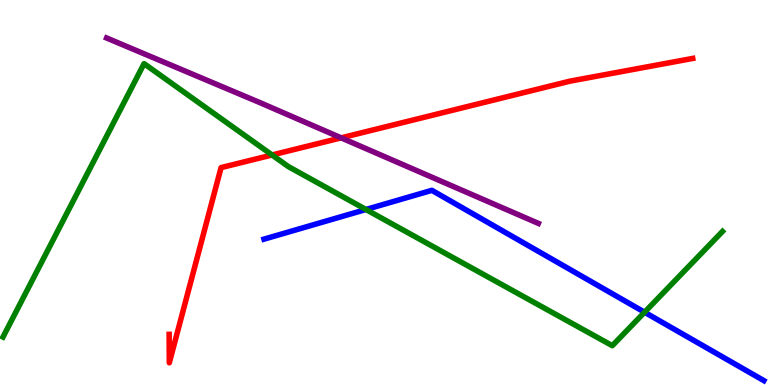[{'lines': ['blue', 'red'], 'intersections': []}, {'lines': ['green', 'red'], 'intersections': [{'x': 3.51, 'y': 5.97}]}, {'lines': ['purple', 'red'], 'intersections': [{'x': 4.4, 'y': 6.42}]}, {'lines': ['blue', 'green'], 'intersections': [{'x': 4.72, 'y': 4.56}, {'x': 8.32, 'y': 1.89}]}, {'lines': ['blue', 'purple'], 'intersections': []}, {'lines': ['green', 'purple'], 'intersections': []}]